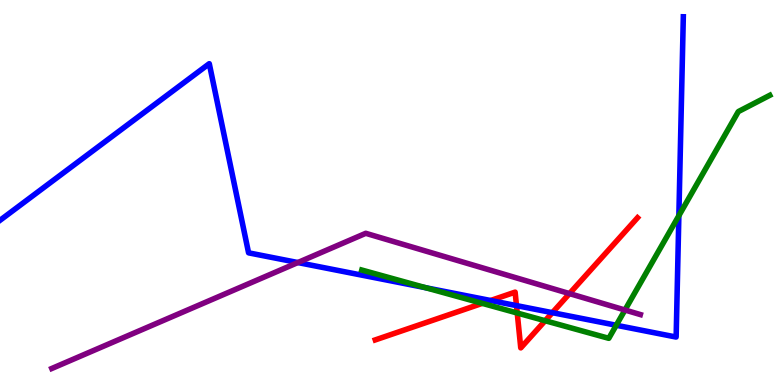[{'lines': ['blue', 'red'], 'intersections': [{'x': 6.33, 'y': 2.19}, {'x': 6.66, 'y': 2.06}, {'x': 7.13, 'y': 1.88}]}, {'lines': ['green', 'red'], 'intersections': [{'x': 6.22, 'y': 2.12}, {'x': 6.67, 'y': 1.87}, {'x': 7.03, 'y': 1.67}]}, {'lines': ['purple', 'red'], 'intersections': [{'x': 7.35, 'y': 2.37}]}, {'lines': ['blue', 'green'], 'intersections': [{'x': 5.49, 'y': 2.53}, {'x': 7.95, 'y': 1.55}, {'x': 8.76, 'y': 4.4}]}, {'lines': ['blue', 'purple'], 'intersections': [{'x': 3.84, 'y': 3.18}]}, {'lines': ['green', 'purple'], 'intersections': [{'x': 8.06, 'y': 1.95}]}]